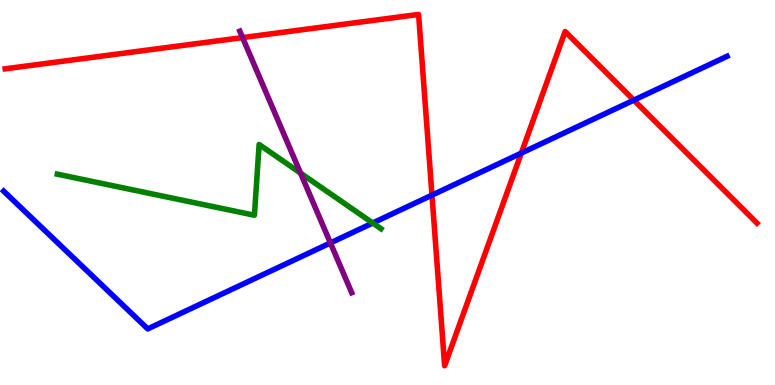[{'lines': ['blue', 'red'], 'intersections': [{'x': 5.57, 'y': 4.93}, {'x': 6.73, 'y': 6.02}, {'x': 8.18, 'y': 7.4}]}, {'lines': ['green', 'red'], 'intersections': []}, {'lines': ['purple', 'red'], 'intersections': [{'x': 3.13, 'y': 9.02}]}, {'lines': ['blue', 'green'], 'intersections': [{'x': 4.81, 'y': 4.21}]}, {'lines': ['blue', 'purple'], 'intersections': [{'x': 4.26, 'y': 3.69}]}, {'lines': ['green', 'purple'], 'intersections': [{'x': 3.88, 'y': 5.5}]}]